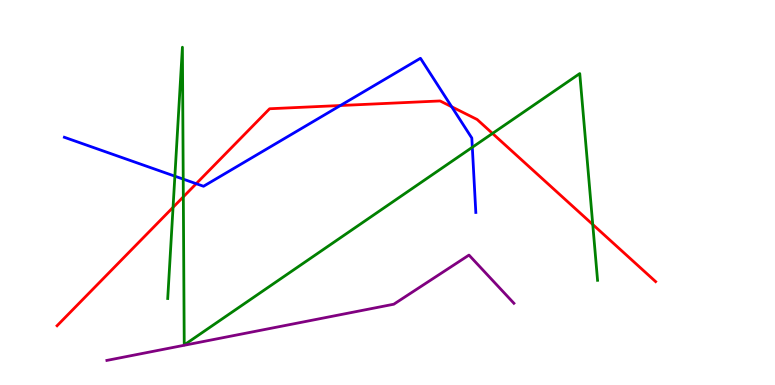[{'lines': ['blue', 'red'], 'intersections': [{'x': 2.53, 'y': 5.23}, {'x': 4.39, 'y': 7.26}, {'x': 5.83, 'y': 7.23}]}, {'lines': ['green', 'red'], 'intersections': [{'x': 2.23, 'y': 4.61}, {'x': 2.37, 'y': 4.89}, {'x': 6.35, 'y': 6.53}, {'x': 7.65, 'y': 4.17}]}, {'lines': ['purple', 'red'], 'intersections': []}, {'lines': ['blue', 'green'], 'intersections': [{'x': 2.26, 'y': 5.42}, {'x': 2.36, 'y': 5.35}, {'x': 6.09, 'y': 6.17}]}, {'lines': ['blue', 'purple'], 'intersections': []}, {'lines': ['green', 'purple'], 'intersections': []}]